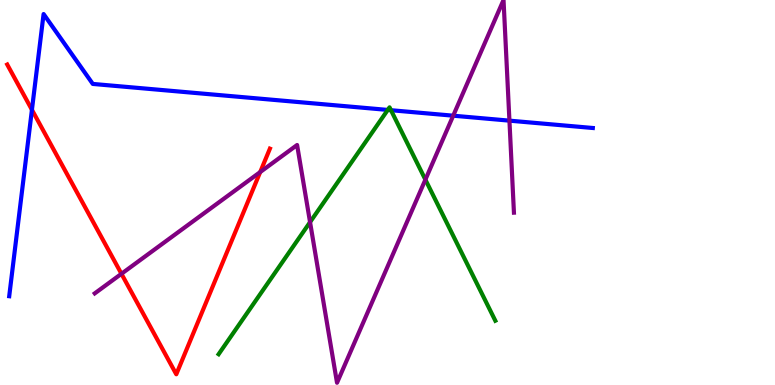[{'lines': ['blue', 'red'], 'intersections': [{'x': 0.412, 'y': 7.15}]}, {'lines': ['green', 'red'], 'intersections': []}, {'lines': ['purple', 'red'], 'intersections': [{'x': 1.57, 'y': 2.89}, {'x': 3.36, 'y': 5.53}]}, {'lines': ['blue', 'green'], 'intersections': [{'x': 5.0, 'y': 7.14}, {'x': 5.04, 'y': 7.14}]}, {'lines': ['blue', 'purple'], 'intersections': [{'x': 5.85, 'y': 6.99}, {'x': 6.57, 'y': 6.87}]}, {'lines': ['green', 'purple'], 'intersections': [{'x': 4.0, 'y': 4.23}, {'x': 5.49, 'y': 5.33}]}]